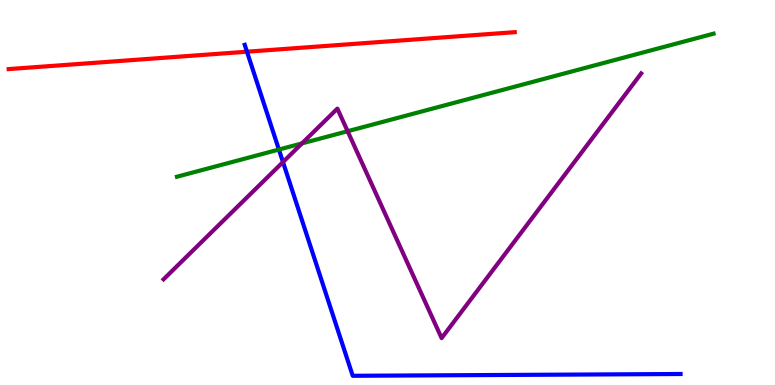[{'lines': ['blue', 'red'], 'intersections': [{'x': 3.19, 'y': 8.66}]}, {'lines': ['green', 'red'], 'intersections': []}, {'lines': ['purple', 'red'], 'intersections': []}, {'lines': ['blue', 'green'], 'intersections': [{'x': 3.6, 'y': 6.12}]}, {'lines': ['blue', 'purple'], 'intersections': [{'x': 3.65, 'y': 5.79}]}, {'lines': ['green', 'purple'], 'intersections': [{'x': 3.9, 'y': 6.28}, {'x': 4.49, 'y': 6.59}]}]